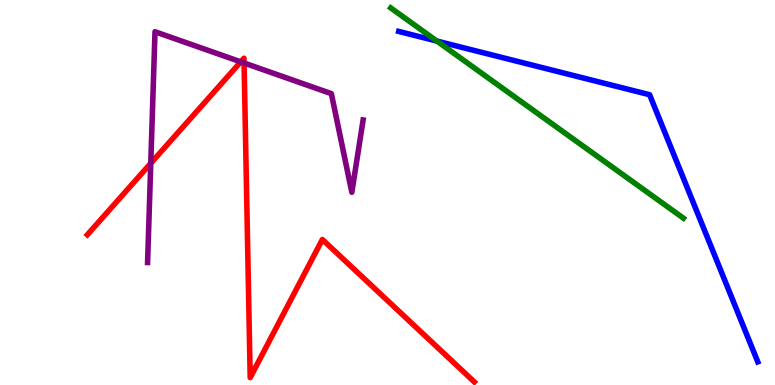[{'lines': ['blue', 'red'], 'intersections': []}, {'lines': ['green', 'red'], 'intersections': []}, {'lines': ['purple', 'red'], 'intersections': [{'x': 1.95, 'y': 5.76}, {'x': 3.11, 'y': 8.39}, {'x': 3.15, 'y': 8.36}]}, {'lines': ['blue', 'green'], 'intersections': [{'x': 5.64, 'y': 8.93}]}, {'lines': ['blue', 'purple'], 'intersections': []}, {'lines': ['green', 'purple'], 'intersections': []}]